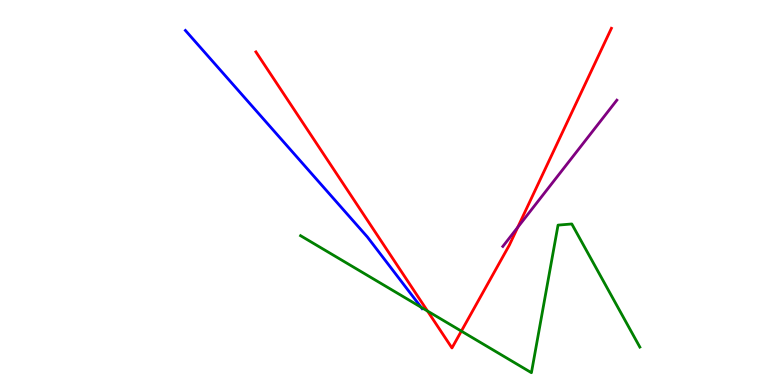[{'lines': ['blue', 'red'], 'intersections': []}, {'lines': ['green', 'red'], 'intersections': [{'x': 5.52, 'y': 1.92}, {'x': 5.95, 'y': 1.4}]}, {'lines': ['purple', 'red'], 'intersections': [{'x': 6.68, 'y': 4.1}]}, {'lines': ['blue', 'green'], 'intersections': [{'x': 5.43, 'y': 2.02}]}, {'lines': ['blue', 'purple'], 'intersections': []}, {'lines': ['green', 'purple'], 'intersections': []}]